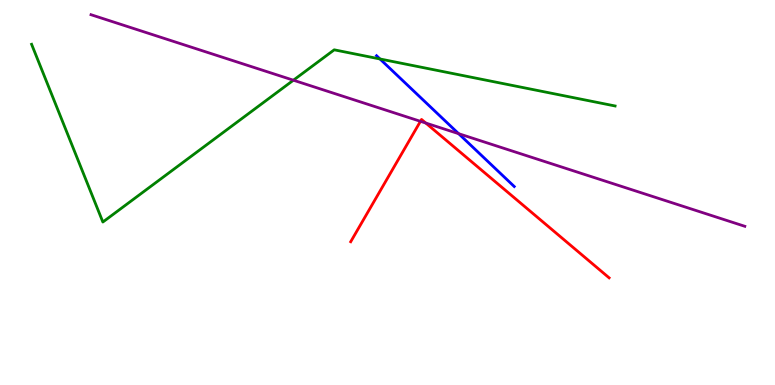[{'lines': ['blue', 'red'], 'intersections': []}, {'lines': ['green', 'red'], 'intersections': []}, {'lines': ['purple', 'red'], 'intersections': [{'x': 5.43, 'y': 6.85}, {'x': 5.49, 'y': 6.8}]}, {'lines': ['blue', 'green'], 'intersections': [{'x': 4.9, 'y': 8.47}]}, {'lines': ['blue', 'purple'], 'intersections': [{'x': 5.92, 'y': 6.53}]}, {'lines': ['green', 'purple'], 'intersections': [{'x': 3.79, 'y': 7.92}]}]